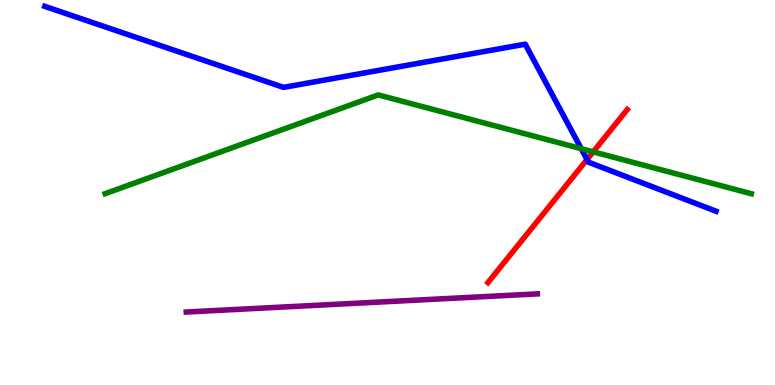[{'lines': ['blue', 'red'], 'intersections': [{'x': 7.57, 'y': 5.86}]}, {'lines': ['green', 'red'], 'intersections': [{'x': 7.65, 'y': 6.06}]}, {'lines': ['purple', 'red'], 'intersections': []}, {'lines': ['blue', 'green'], 'intersections': [{'x': 7.5, 'y': 6.14}]}, {'lines': ['blue', 'purple'], 'intersections': []}, {'lines': ['green', 'purple'], 'intersections': []}]